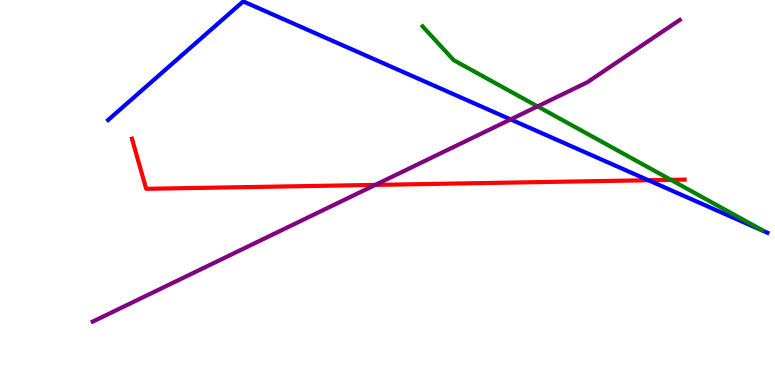[{'lines': ['blue', 'red'], 'intersections': [{'x': 8.37, 'y': 5.32}]}, {'lines': ['green', 'red'], 'intersections': [{'x': 8.66, 'y': 5.33}]}, {'lines': ['purple', 'red'], 'intersections': [{'x': 4.84, 'y': 5.2}]}, {'lines': ['blue', 'green'], 'intersections': []}, {'lines': ['blue', 'purple'], 'intersections': [{'x': 6.59, 'y': 6.9}]}, {'lines': ['green', 'purple'], 'intersections': [{'x': 6.94, 'y': 7.24}]}]